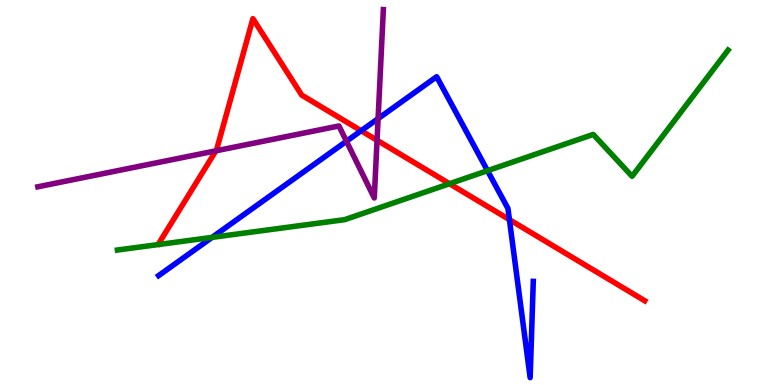[{'lines': ['blue', 'red'], 'intersections': [{'x': 4.66, 'y': 6.6}, {'x': 6.57, 'y': 4.3}]}, {'lines': ['green', 'red'], 'intersections': [{'x': 5.8, 'y': 5.23}]}, {'lines': ['purple', 'red'], 'intersections': [{'x': 2.79, 'y': 6.08}, {'x': 4.87, 'y': 6.36}]}, {'lines': ['blue', 'green'], 'intersections': [{'x': 2.74, 'y': 3.83}, {'x': 6.29, 'y': 5.57}]}, {'lines': ['blue', 'purple'], 'intersections': [{'x': 4.47, 'y': 6.33}, {'x': 4.88, 'y': 6.92}]}, {'lines': ['green', 'purple'], 'intersections': []}]